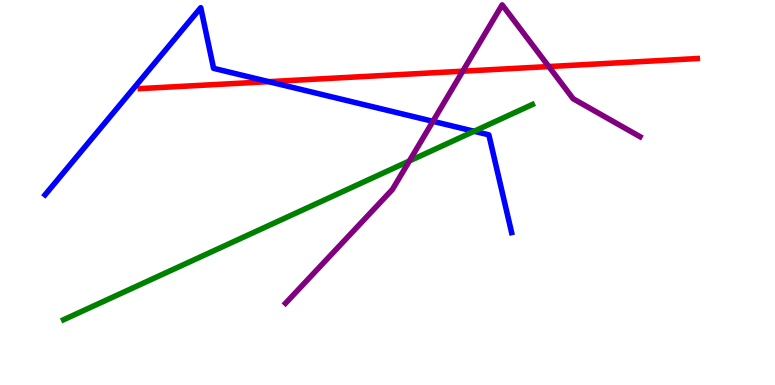[{'lines': ['blue', 'red'], 'intersections': [{'x': 3.47, 'y': 7.88}]}, {'lines': ['green', 'red'], 'intersections': []}, {'lines': ['purple', 'red'], 'intersections': [{'x': 5.97, 'y': 8.15}, {'x': 7.08, 'y': 8.27}]}, {'lines': ['blue', 'green'], 'intersections': [{'x': 6.12, 'y': 6.59}]}, {'lines': ['blue', 'purple'], 'intersections': [{'x': 5.59, 'y': 6.85}]}, {'lines': ['green', 'purple'], 'intersections': [{'x': 5.28, 'y': 5.82}]}]